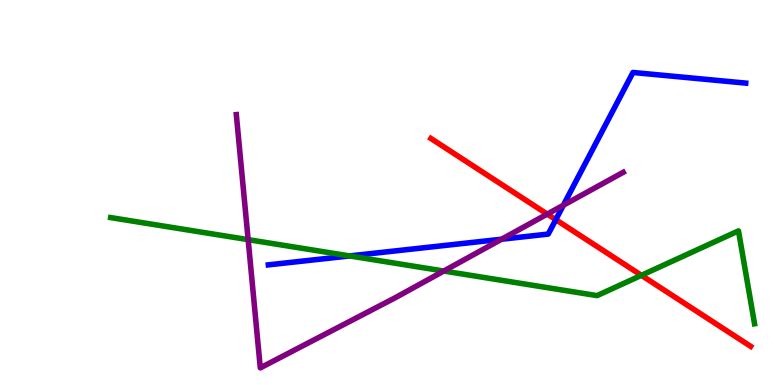[{'lines': ['blue', 'red'], 'intersections': [{'x': 7.17, 'y': 4.29}]}, {'lines': ['green', 'red'], 'intersections': [{'x': 8.28, 'y': 2.85}]}, {'lines': ['purple', 'red'], 'intersections': [{'x': 7.06, 'y': 4.44}]}, {'lines': ['blue', 'green'], 'intersections': [{'x': 4.51, 'y': 3.35}]}, {'lines': ['blue', 'purple'], 'intersections': [{'x': 6.47, 'y': 3.79}, {'x': 7.27, 'y': 4.67}]}, {'lines': ['green', 'purple'], 'intersections': [{'x': 3.2, 'y': 3.78}, {'x': 5.73, 'y': 2.96}]}]